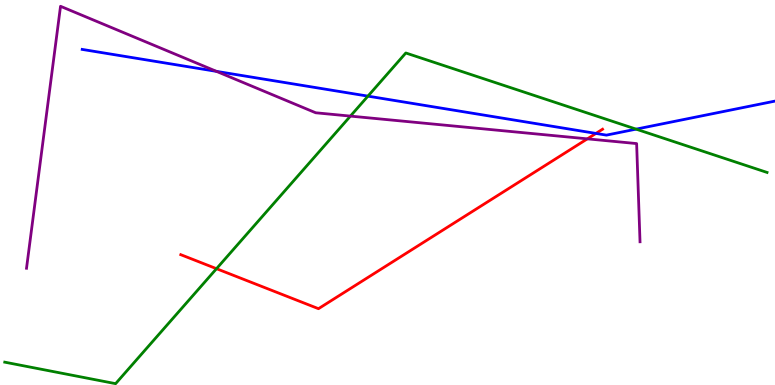[{'lines': ['blue', 'red'], 'intersections': [{'x': 7.69, 'y': 6.53}]}, {'lines': ['green', 'red'], 'intersections': [{'x': 2.79, 'y': 3.02}]}, {'lines': ['purple', 'red'], 'intersections': [{'x': 7.58, 'y': 6.39}]}, {'lines': ['blue', 'green'], 'intersections': [{'x': 4.75, 'y': 7.5}, {'x': 8.21, 'y': 6.65}]}, {'lines': ['blue', 'purple'], 'intersections': [{'x': 2.79, 'y': 8.15}]}, {'lines': ['green', 'purple'], 'intersections': [{'x': 4.52, 'y': 6.98}]}]